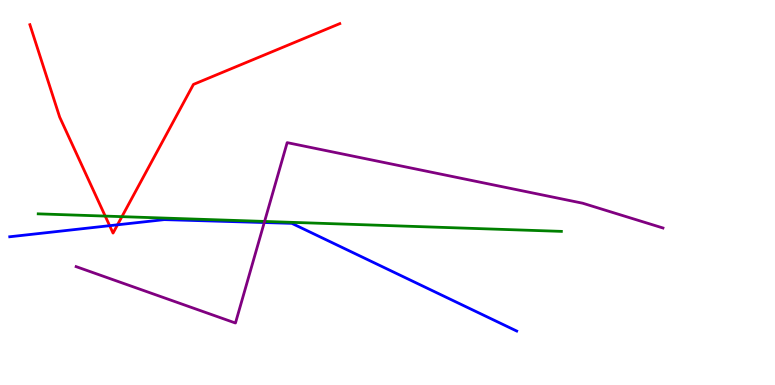[{'lines': ['blue', 'red'], 'intersections': [{'x': 1.41, 'y': 4.14}, {'x': 1.52, 'y': 4.16}]}, {'lines': ['green', 'red'], 'intersections': [{'x': 1.36, 'y': 4.39}, {'x': 1.57, 'y': 4.37}]}, {'lines': ['purple', 'red'], 'intersections': []}, {'lines': ['blue', 'green'], 'intersections': []}, {'lines': ['blue', 'purple'], 'intersections': [{'x': 3.41, 'y': 4.22}]}, {'lines': ['green', 'purple'], 'intersections': [{'x': 3.41, 'y': 4.25}]}]